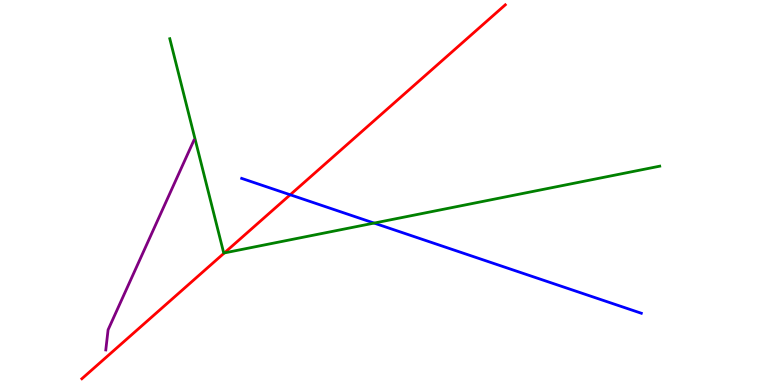[{'lines': ['blue', 'red'], 'intersections': [{'x': 3.74, 'y': 4.94}]}, {'lines': ['green', 'red'], 'intersections': [{'x': 2.89, 'y': 3.43}]}, {'lines': ['purple', 'red'], 'intersections': []}, {'lines': ['blue', 'green'], 'intersections': [{'x': 4.83, 'y': 4.21}]}, {'lines': ['blue', 'purple'], 'intersections': []}, {'lines': ['green', 'purple'], 'intersections': []}]